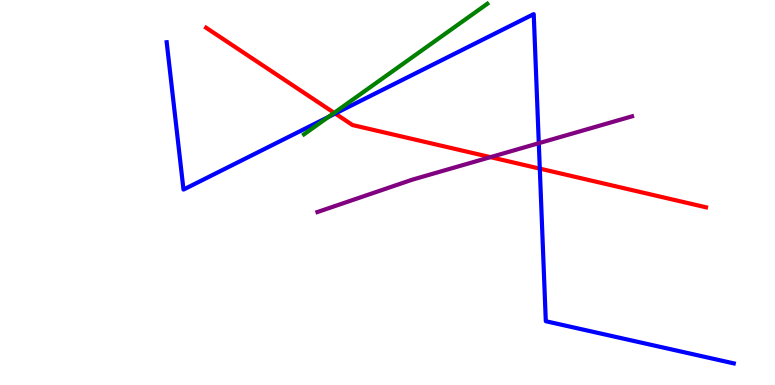[{'lines': ['blue', 'red'], 'intersections': [{'x': 4.33, 'y': 7.05}, {'x': 6.97, 'y': 5.62}]}, {'lines': ['green', 'red'], 'intersections': [{'x': 4.31, 'y': 7.07}]}, {'lines': ['purple', 'red'], 'intersections': [{'x': 6.33, 'y': 5.92}]}, {'lines': ['blue', 'green'], 'intersections': [{'x': 4.24, 'y': 6.96}]}, {'lines': ['blue', 'purple'], 'intersections': [{'x': 6.95, 'y': 6.28}]}, {'lines': ['green', 'purple'], 'intersections': []}]